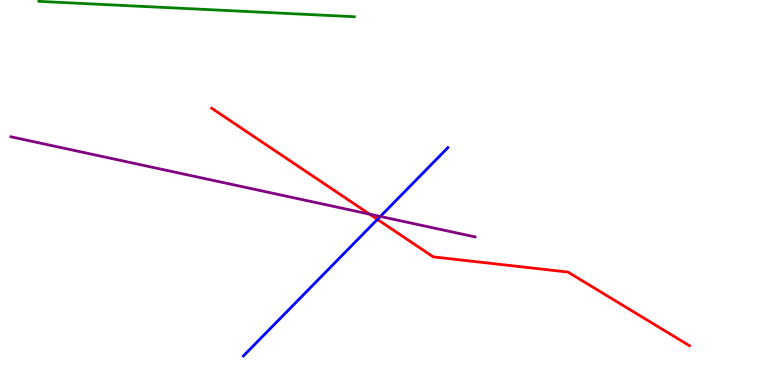[{'lines': ['blue', 'red'], 'intersections': [{'x': 4.87, 'y': 4.3}]}, {'lines': ['green', 'red'], 'intersections': []}, {'lines': ['purple', 'red'], 'intersections': [{'x': 4.77, 'y': 4.44}]}, {'lines': ['blue', 'green'], 'intersections': []}, {'lines': ['blue', 'purple'], 'intersections': [{'x': 4.91, 'y': 4.38}]}, {'lines': ['green', 'purple'], 'intersections': []}]